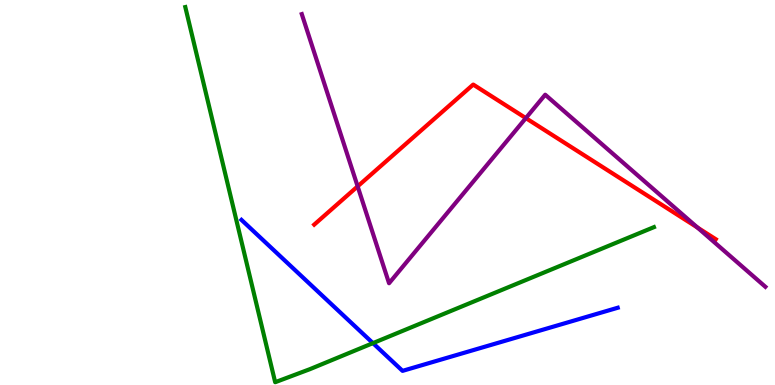[{'lines': ['blue', 'red'], 'intersections': []}, {'lines': ['green', 'red'], 'intersections': []}, {'lines': ['purple', 'red'], 'intersections': [{'x': 4.61, 'y': 5.16}, {'x': 6.78, 'y': 6.93}, {'x': 9.0, 'y': 4.09}]}, {'lines': ['blue', 'green'], 'intersections': [{'x': 4.81, 'y': 1.09}]}, {'lines': ['blue', 'purple'], 'intersections': []}, {'lines': ['green', 'purple'], 'intersections': []}]